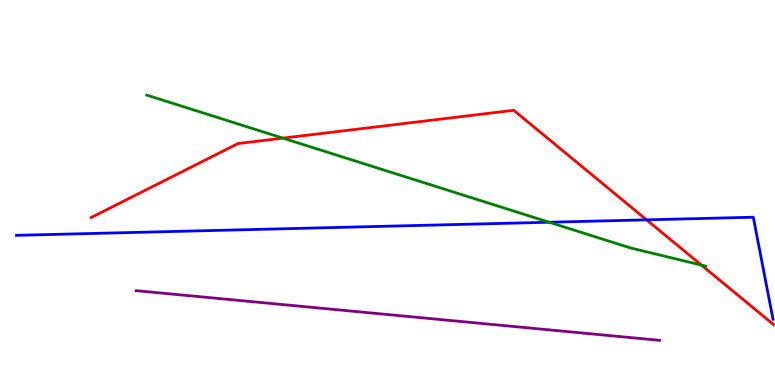[{'lines': ['blue', 'red'], 'intersections': [{'x': 8.34, 'y': 4.29}]}, {'lines': ['green', 'red'], 'intersections': [{'x': 3.65, 'y': 6.41}, {'x': 9.05, 'y': 3.11}]}, {'lines': ['purple', 'red'], 'intersections': []}, {'lines': ['blue', 'green'], 'intersections': [{'x': 7.09, 'y': 4.23}]}, {'lines': ['blue', 'purple'], 'intersections': []}, {'lines': ['green', 'purple'], 'intersections': []}]